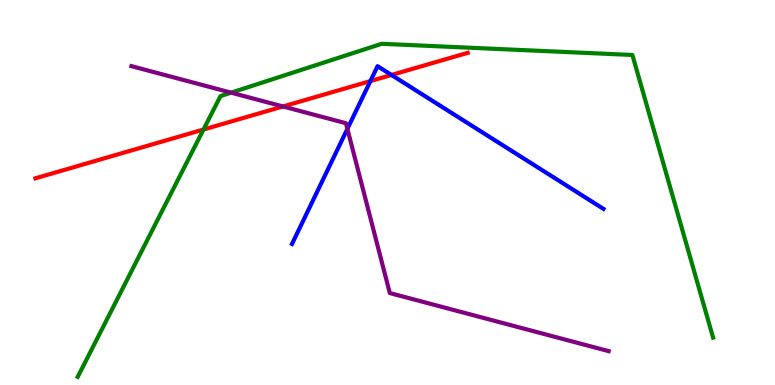[{'lines': ['blue', 'red'], 'intersections': [{'x': 4.78, 'y': 7.89}, {'x': 5.05, 'y': 8.05}]}, {'lines': ['green', 'red'], 'intersections': [{'x': 2.63, 'y': 6.64}]}, {'lines': ['purple', 'red'], 'intersections': [{'x': 3.65, 'y': 7.23}]}, {'lines': ['blue', 'green'], 'intersections': []}, {'lines': ['blue', 'purple'], 'intersections': [{'x': 4.48, 'y': 6.65}]}, {'lines': ['green', 'purple'], 'intersections': [{'x': 2.98, 'y': 7.59}]}]